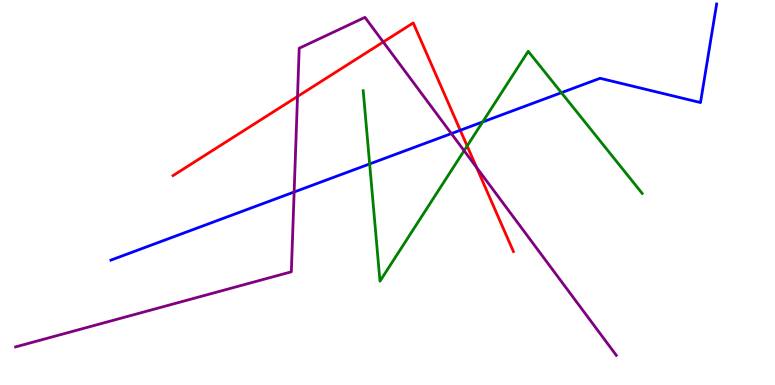[{'lines': ['blue', 'red'], 'intersections': [{'x': 5.94, 'y': 6.62}]}, {'lines': ['green', 'red'], 'intersections': [{'x': 6.03, 'y': 6.21}]}, {'lines': ['purple', 'red'], 'intersections': [{'x': 3.84, 'y': 7.49}, {'x': 4.95, 'y': 8.91}, {'x': 6.15, 'y': 5.65}]}, {'lines': ['blue', 'green'], 'intersections': [{'x': 4.77, 'y': 5.74}, {'x': 6.23, 'y': 6.83}, {'x': 7.24, 'y': 7.59}]}, {'lines': ['blue', 'purple'], 'intersections': [{'x': 3.8, 'y': 5.01}, {'x': 5.82, 'y': 6.53}]}, {'lines': ['green', 'purple'], 'intersections': [{'x': 5.99, 'y': 6.09}]}]